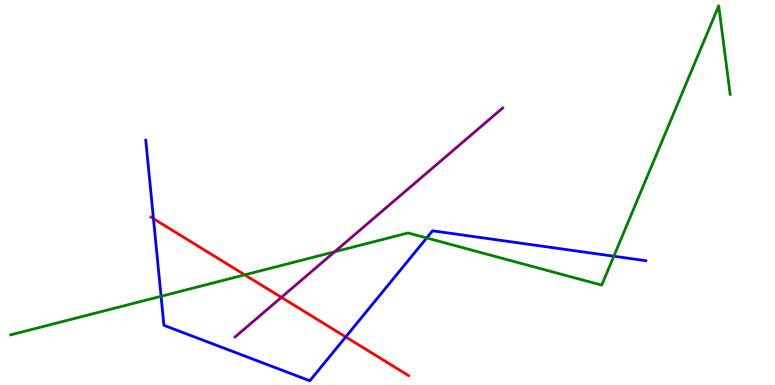[{'lines': ['blue', 'red'], 'intersections': [{'x': 1.98, 'y': 4.32}, {'x': 4.46, 'y': 1.25}]}, {'lines': ['green', 'red'], 'intersections': [{'x': 3.16, 'y': 2.86}]}, {'lines': ['purple', 'red'], 'intersections': [{'x': 3.63, 'y': 2.28}]}, {'lines': ['blue', 'green'], 'intersections': [{'x': 2.08, 'y': 2.3}, {'x': 5.51, 'y': 3.82}, {'x': 7.92, 'y': 3.34}]}, {'lines': ['blue', 'purple'], 'intersections': []}, {'lines': ['green', 'purple'], 'intersections': [{'x': 4.32, 'y': 3.46}]}]